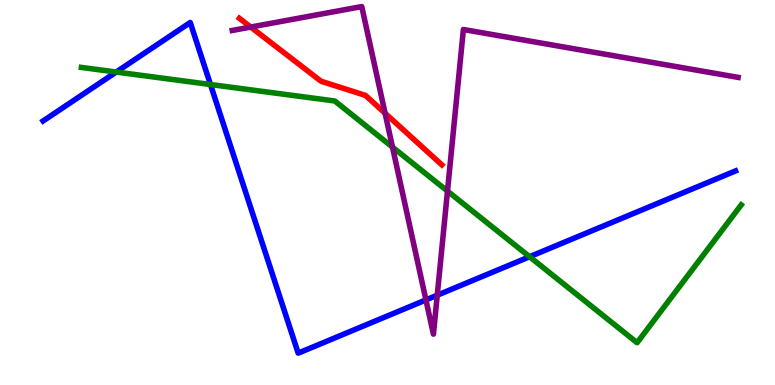[{'lines': ['blue', 'red'], 'intersections': []}, {'lines': ['green', 'red'], 'intersections': []}, {'lines': ['purple', 'red'], 'intersections': [{'x': 3.24, 'y': 9.3}, {'x': 4.97, 'y': 7.06}]}, {'lines': ['blue', 'green'], 'intersections': [{'x': 1.5, 'y': 8.13}, {'x': 2.72, 'y': 7.8}, {'x': 6.83, 'y': 3.33}]}, {'lines': ['blue', 'purple'], 'intersections': [{'x': 5.5, 'y': 2.21}, {'x': 5.64, 'y': 2.33}]}, {'lines': ['green', 'purple'], 'intersections': [{'x': 5.06, 'y': 6.18}, {'x': 5.77, 'y': 5.04}]}]